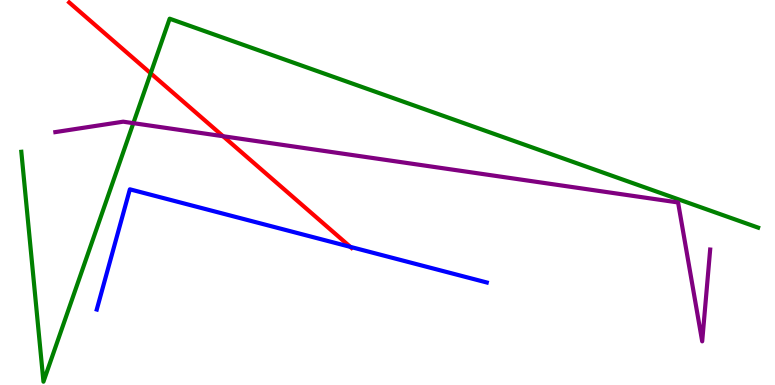[{'lines': ['blue', 'red'], 'intersections': [{'x': 4.52, 'y': 3.59}]}, {'lines': ['green', 'red'], 'intersections': [{'x': 1.94, 'y': 8.1}]}, {'lines': ['purple', 'red'], 'intersections': [{'x': 2.88, 'y': 6.46}]}, {'lines': ['blue', 'green'], 'intersections': []}, {'lines': ['blue', 'purple'], 'intersections': []}, {'lines': ['green', 'purple'], 'intersections': [{'x': 1.72, 'y': 6.8}]}]